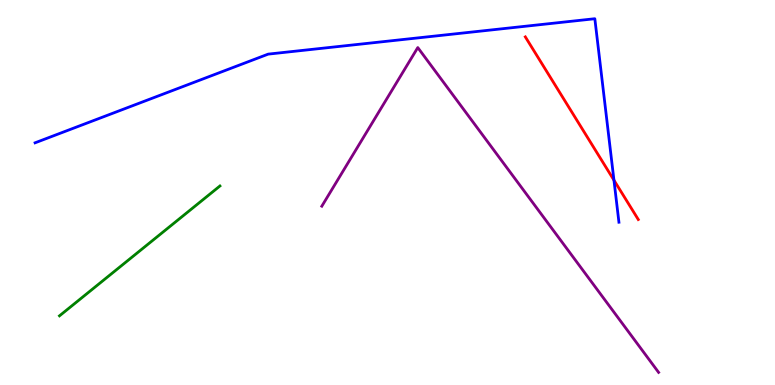[{'lines': ['blue', 'red'], 'intersections': [{'x': 7.92, 'y': 5.32}]}, {'lines': ['green', 'red'], 'intersections': []}, {'lines': ['purple', 'red'], 'intersections': []}, {'lines': ['blue', 'green'], 'intersections': []}, {'lines': ['blue', 'purple'], 'intersections': []}, {'lines': ['green', 'purple'], 'intersections': []}]